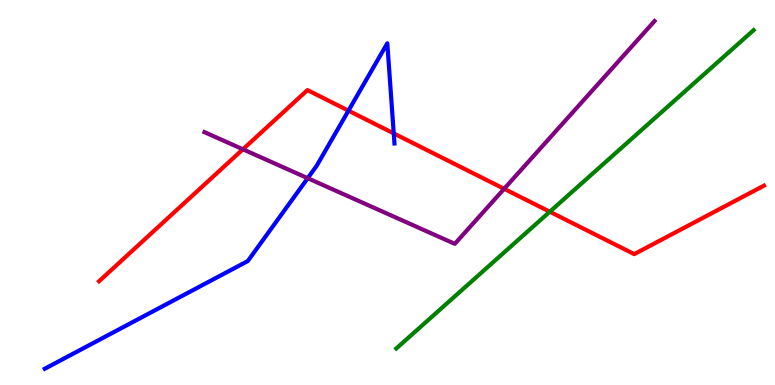[{'lines': ['blue', 'red'], 'intersections': [{'x': 4.5, 'y': 7.13}, {'x': 5.08, 'y': 6.54}]}, {'lines': ['green', 'red'], 'intersections': [{'x': 7.09, 'y': 4.5}]}, {'lines': ['purple', 'red'], 'intersections': [{'x': 3.13, 'y': 6.12}, {'x': 6.51, 'y': 5.1}]}, {'lines': ['blue', 'green'], 'intersections': []}, {'lines': ['blue', 'purple'], 'intersections': [{'x': 3.97, 'y': 5.37}]}, {'lines': ['green', 'purple'], 'intersections': []}]